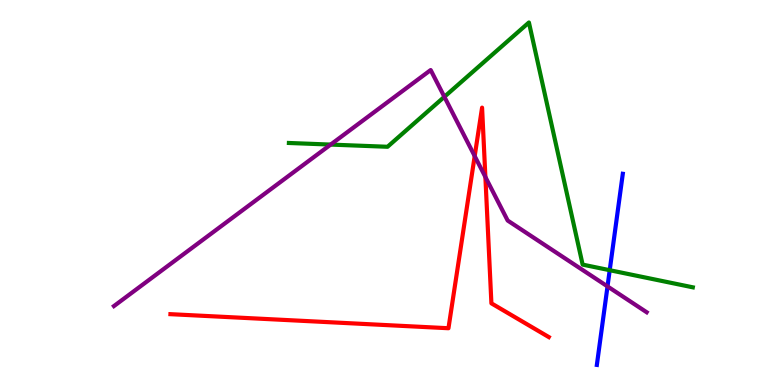[{'lines': ['blue', 'red'], 'intersections': []}, {'lines': ['green', 'red'], 'intersections': []}, {'lines': ['purple', 'red'], 'intersections': [{'x': 6.13, 'y': 5.95}, {'x': 6.26, 'y': 5.4}]}, {'lines': ['blue', 'green'], 'intersections': [{'x': 7.87, 'y': 2.98}]}, {'lines': ['blue', 'purple'], 'intersections': [{'x': 7.84, 'y': 2.56}]}, {'lines': ['green', 'purple'], 'intersections': [{'x': 4.27, 'y': 6.24}, {'x': 5.73, 'y': 7.49}]}]